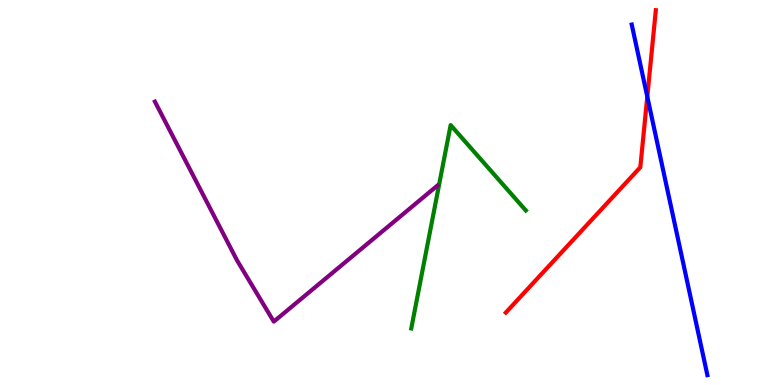[{'lines': ['blue', 'red'], 'intersections': [{'x': 8.35, 'y': 7.49}]}, {'lines': ['green', 'red'], 'intersections': []}, {'lines': ['purple', 'red'], 'intersections': []}, {'lines': ['blue', 'green'], 'intersections': []}, {'lines': ['blue', 'purple'], 'intersections': []}, {'lines': ['green', 'purple'], 'intersections': []}]